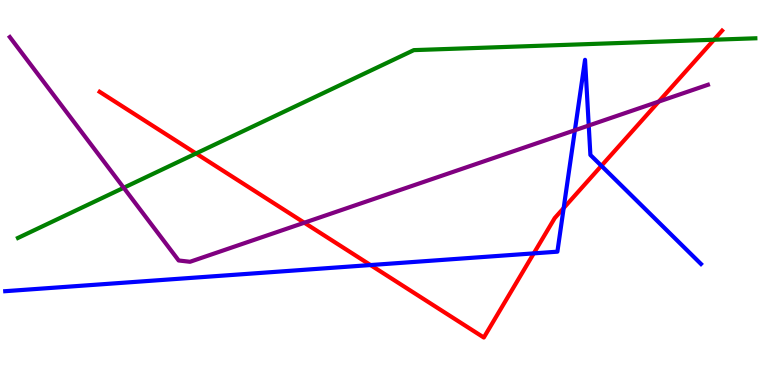[{'lines': ['blue', 'red'], 'intersections': [{'x': 4.78, 'y': 3.12}, {'x': 6.89, 'y': 3.42}, {'x': 7.27, 'y': 4.6}, {'x': 7.76, 'y': 5.69}]}, {'lines': ['green', 'red'], 'intersections': [{'x': 2.53, 'y': 6.01}, {'x': 9.21, 'y': 8.97}]}, {'lines': ['purple', 'red'], 'intersections': [{'x': 3.93, 'y': 4.22}, {'x': 8.5, 'y': 7.36}]}, {'lines': ['blue', 'green'], 'intersections': []}, {'lines': ['blue', 'purple'], 'intersections': [{'x': 7.42, 'y': 6.62}, {'x': 7.6, 'y': 6.74}]}, {'lines': ['green', 'purple'], 'intersections': [{'x': 1.6, 'y': 5.12}]}]